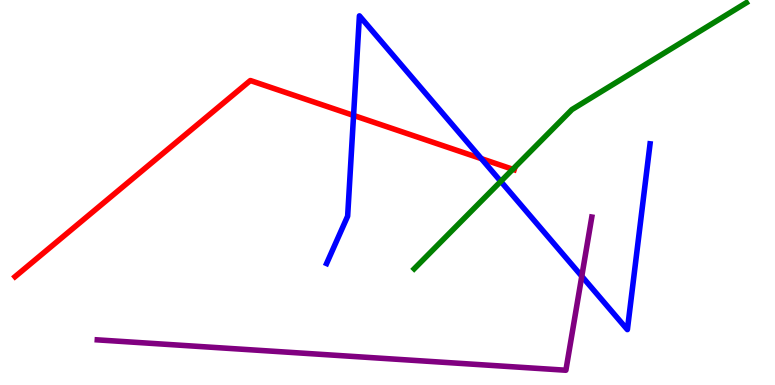[{'lines': ['blue', 'red'], 'intersections': [{'x': 4.56, 'y': 7.0}, {'x': 6.21, 'y': 5.88}]}, {'lines': ['green', 'red'], 'intersections': [{'x': 6.62, 'y': 5.6}]}, {'lines': ['purple', 'red'], 'intersections': []}, {'lines': ['blue', 'green'], 'intersections': [{'x': 6.46, 'y': 5.29}]}, {'lines': ['blue', 'purple'], 'intersections': [{'x': 7.51, 'y': 2.82}]}, {'lines': ['green', 'purple'], 'intersections': []}]